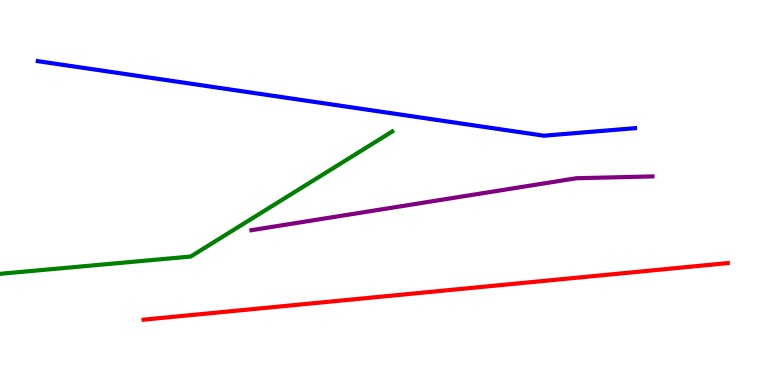[{'lines': ['blue', 'red'], 'intersections': []}, {'lines': ['green', 'red'], 'intersections': []}, {'lines': ['purple', 'red'], 'intersections': []}, {'lines': ['blue', 'green'], 'intersections': []}, {'lines': ['blue', 'purple'], 'intersections': []}, {'lines': ['green', 'purple'], 'intersections': []}]